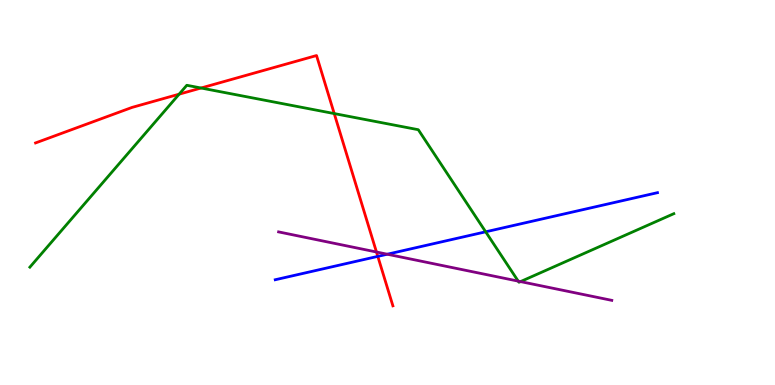[{'lines': ['blue', 'red'], 'intersections': [{'x': 4.87, 'y': 3.34}]}, {'lines': ['green', 'red'], 'intersections': [{'x': 2.31, 'y': 7.55}, {'x': 2.59, 'y': 7.71}, {'x': 4.31, 'y': 7.05}]}, {'lines': ['purple', 'red'], 'intersections': [{'x': 4.86, 'y': 3.45}]}, {'lines': ['blue', 'green'], 'intersections': [{'x': 6.27, 'y': 3.98}]}, {'lines': ['blue', 'purple'], 'intersections': [{'x': 5.0, 'y': 3.4}]}, {'lines': ['green', 'purple'], 'intersections': [{'x': 6.69, 'y': 2.7}, {'x': 6.72, 'y': 2.69}]}]